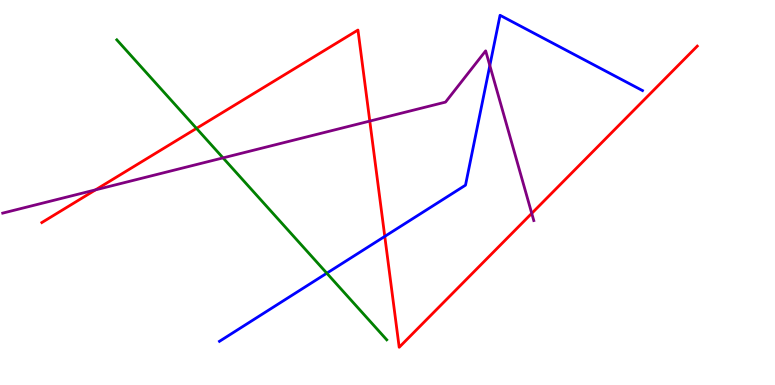[{'lines': ['blue', 'red'], 'intersections': [{'x': 4.96, 'y': 3.86}]}, {'lines': ['green', 'red'], 'intersections': [{'x': 2.54, 'y': 6.67}]}, {'lines': ['purple', 'red'], 'intersections': [{'x': 1.23, 'y': 5.07}, {'x': 4.77, 'y': 6.85}, {'x': 6.86, 'y': 4.46}]}, {'lines': ['blue', 'green'], 'intersections': [{'x': 4.22, 'y': 2.9}]}, {'lines': ['blue', 'purple'], 'intersections': [{'x': 6.32, 'y': 8.3}]}, {'lines': ['green', 'purple'], 'intersections': [{'x': 2.88, 'y': 5.9}]}]